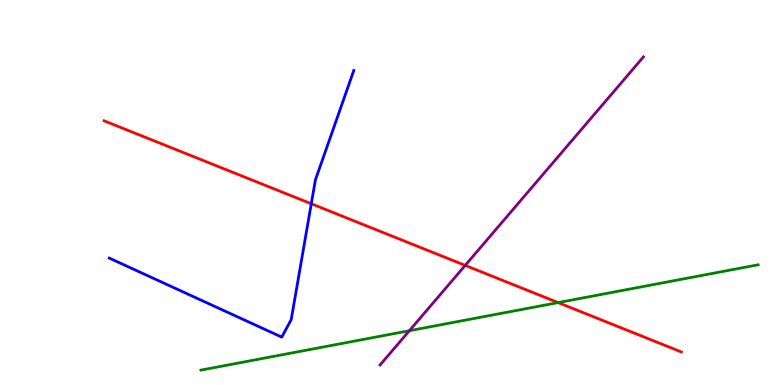[{'lines': ['blue', 'red'], 'intersections': [{'x': 4.02, 'y': 4.71}]}, {'lines': ['green', 'red'], 'intersections': [{'x': 7.2, 'y': 2.14}]}, {'lines': ['purple', 'red'], 'intersections': [{'x': 6.0, 'y': 3.11}]}, {'lines': ['blue', 'green'], 'intersections': []}, {'lines': ['blue', 'purple'], 'intersections': []}, {'lines': ['green', 'purple'], 'intersections': [{'x': 5.28, 'y': 1.41}]}]